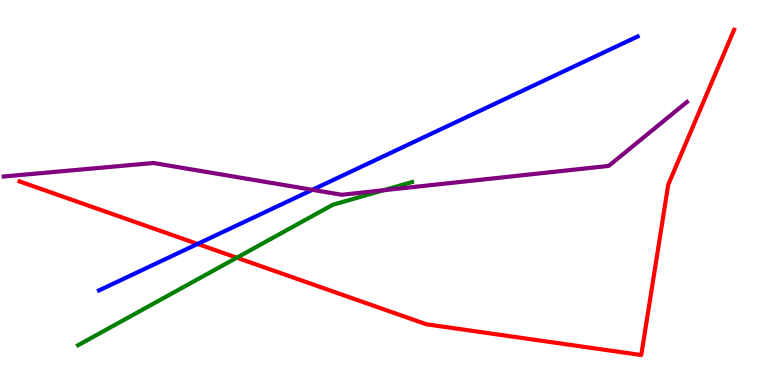[{'lines': ['blue', 'red'], 'intersections': [{'x': 2.55, 'y': 3.66}]}, {'lines': ['green', 'red'], 'intersections': [{'x': 3.06, 'y': 3.31}]}, {'lines': ['purple', 'red'], 'intersections': []}, {'lines': ['blue', 'green'], 'intersections': []}, {'lines': ['blue', 'purple'], 'intersections': [{'x': 4.03, 'y': 5.07}]}, {'lines': ['green', 'purple'], 'intersections': [{'x': 4.95, 'y': 5.06}]}]